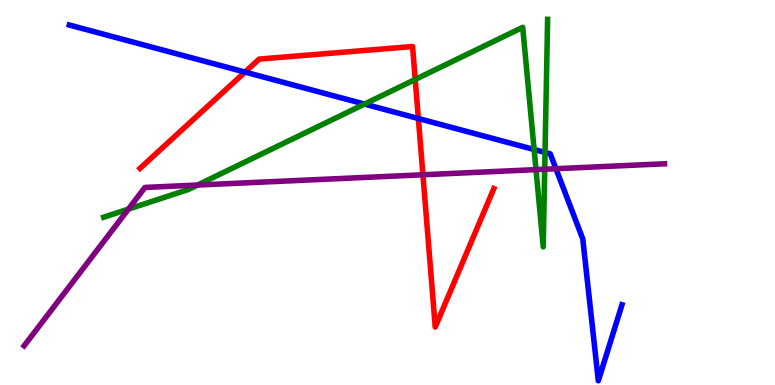[{'lines': ['blue', 'red'], 'intersections': [{'x': 3.16, 'y': 8.13}, {'x': 5.4, 'y': 6.92}]}, {'lines': ['green', 'red'], 'intersections': [{'x': 5.36, 'y': 7.94}]}, {'lines': ['purple', 'red'], 'intersections': [{'x': 5.46, 'y': 5.46}]}, {'lines': ['blue', 'green'], 'intersections': [{'x': 4.7, 'y': 7.3}, {'x': 6.89, 'y': 6.12}, {'x': 7.03, 'y': 6.04}]}, {'lines': ['blue', 'purple'], 'intersections': [{'x': 7.17, 'y': 5.62}]}, {'lines': ['green', 'purple'], 'intersections': [{'x': 1.66, 'y': 4.57}, {'x': 2.55, 'y': 5.19}, {'x': 6.92, 'y': 5.59}, {'x': 7.03, 'y': 5.6}]}]